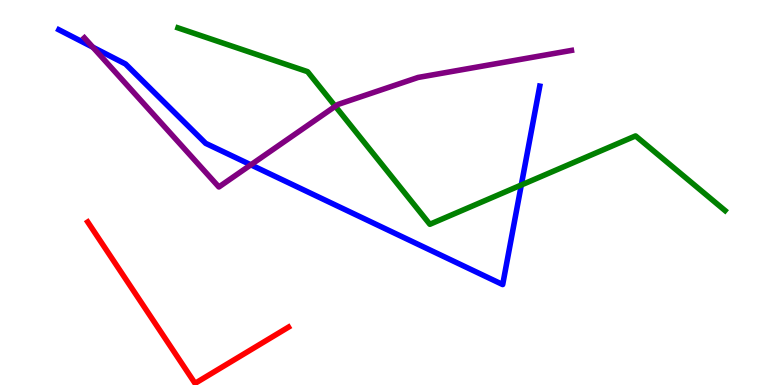[{'lines': ['blue', 'red'], 'intersections': []}, {'lines': ['green', 'red'], 'intersections': []}, {'lines': ['purple', 'red'], 'intersections': []}, {'lines': ['blue', 'green'], 'intersections': [{'x': 6.73, 'y': 5.19}]}, {'lines': ['blue', 'purple'], 'intersections': [{'x': 1.2, 'y': 8.77}, {'x': 3.24, 'y': 5.72}]}, {'lines': ['green', 'purple'], 'intersections': [{'x': 4.33, 'y': 7.24}]}]